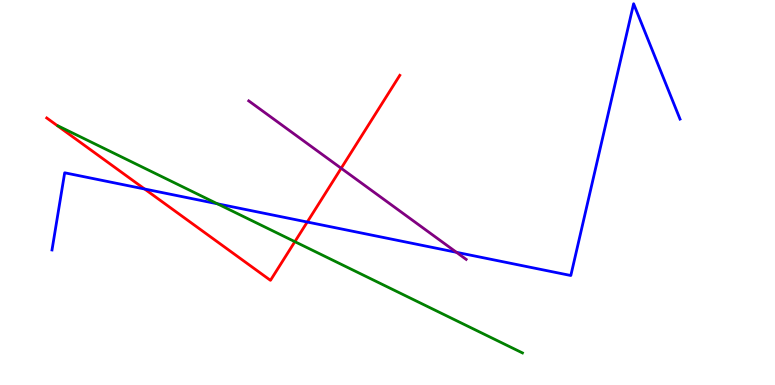[{'lines': ['blue', 'red'], 'intersections': [{'x': 1.87, 'y': 5.09}, {'x': 3.96, 'y': 4.23}]}, {'lines': ['green', 'red'], 'intersections': [{'x': 3.8, 'y': 3.72}]}, {'lines': ['purple', 'red'], 'intersections': [{'x': 4.4, 'y': 5.63}]}, {'lines': ['blue', 'green'], 'intersections': [{'x': 2.8, 'y': 4.71}]}, {'lines': ['blue', 'purple'], 'intersections': [{'x': 5.89, 'y': 3.45}]}, {'lines': ['green', 'purple'], 'intersections': []}]